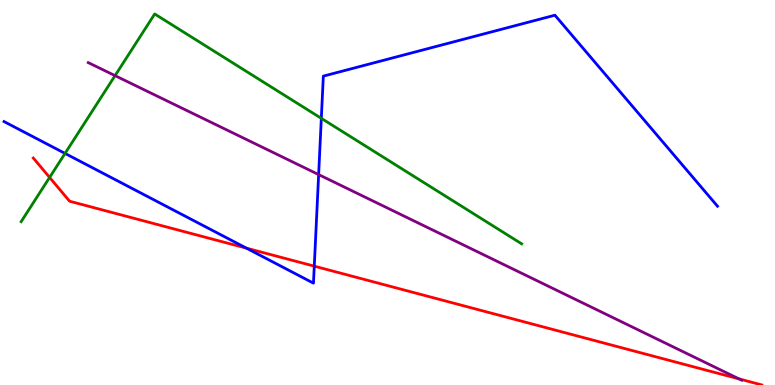[{'lines': ['blue', 'red'], 'intersections': [{'x': 3.18, 'y': 3.55}, {'x': 4.06, 'y': 3.09}]}, {'lines': ['green', 'red'], 'intersections': [{'x': 0.64, 'y': 5.39}]}, {'lines': ['purple', 'red'], 'intersections': [{'x': 9.54, 'y': 0.159}]}, {'lines': ['blue', 'green'], 'intersections': [{'x': 0.839, 'y': 6.01}, {'x': 4.15, 'y': 6.93}]}, {'lines': ['blue', 'purple'], 'intersections': [{'x': 4.11, 'y': 5.47}]}, {'lines': ['green', 'purple'], 'intersections': [{'x': 1.48, 'y': 8.04}]}]